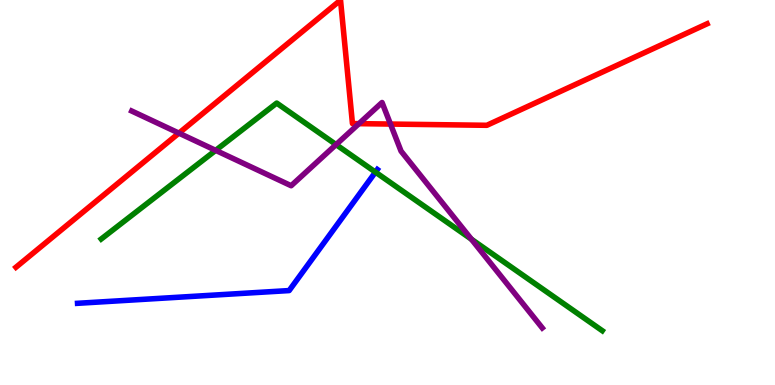[{'lines': ['blue', 'red'], 'intersections': []}, {'lines': ['green', 'red'], 'intersections': []}, {'lines': ['purple', 'red'], 'intersections': [{'x': 2.31, 'y': 6.54}, {'x': 4.63, 'y': 6.79}, {'x': 5.04, 'y': 6.78}]}, {'lines': ['blue', 'green'], 'intersections': [{'x': 4.84, 'y': 5.53}]}, {'lines': ['blue', 'purple'], 'intersections': []}, {'lines': ['green', 'purple'], 'intersections': [{'x': 2.78, 'y': 6.09}, {'x': 4.34, 'y': 6.24}, {'x': 6.08, 'y': 3.79}]}]